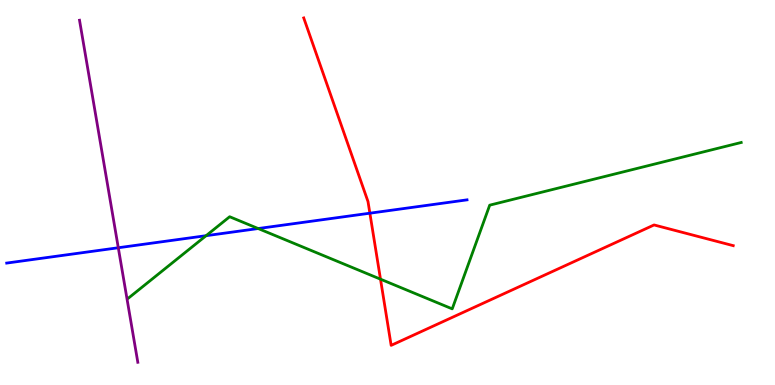[{'lines': ['blue', 'red'], 'intersections': [{'x': 4.77, 'y': 4.46}]}, {'lines': ['green', 'red'], 'intersections': [{'x': 4.91, 'y': 2.75}]}, {'lines': ['purple', 'red'], 'intersections': []}, {'lines': ['blue', 'green'], 'intersections': [{'x': 2.66, 'y': 3.88}, {'x': 3.33, 'y': 4.06}]}, {'lines': ['blue', 'purple'], 'intersections': [{'x': 1.53, 'y': 3.56}]}, {'lines': ['green', 'purple'], 'intersections': []}]